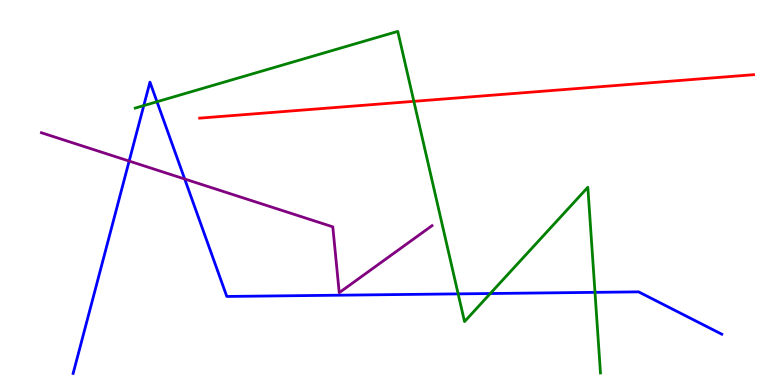[{'lines': ['blue', 'red'], 'intersections': []}, {'lines': ['green', 'red'], 'intersections': [{'x': 5.34, 'y': 7.37}]}, {'lines': ['purple', 'red'], 'intersections': []}, {'lines': ['blue', 'green'], 'intersections': [{'x': 1.86, 'y': 7.26}, {'x': 2.03, 'y': 7.36}, {'x': 5.91, 'y': 2.37}, {'x': 6.33, 'y': 2.38}, {'x': 7.68, 'y': 2.41}]}, {'lines': ['blue', 'purple'], 'intersections': [{'x': 1.67, 'y': 5.82}, {'x': 2.38, 'y': 5.35}]}, {'lines': ['green', 'purple'], 'intersections': []}]